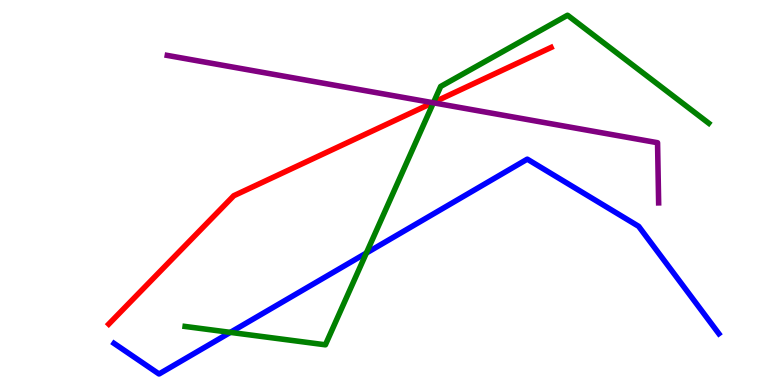[{'lines': ['blue', 'red'], 'intersections': []}, {'lines': ['green', 'red'], 'intersections': [{'x': 5.59, 'y': 7.34}]}, {'lines': ['purple', 'red'], 'intersections': [{'x': 5.59, 'y': 7.33}]}, {'lines': ['blue', 'green'], 'intersections': [{'x': 2.97, 'y': 1.37}, {'x': 4.73, 'y': 3.43}]}, {'lines': ['blue', 'purple'], 'intersections': []}, {'lines': ['green', 'purple'], 'intersections': [{'x': 5.59, 'y': 7.33}]}]